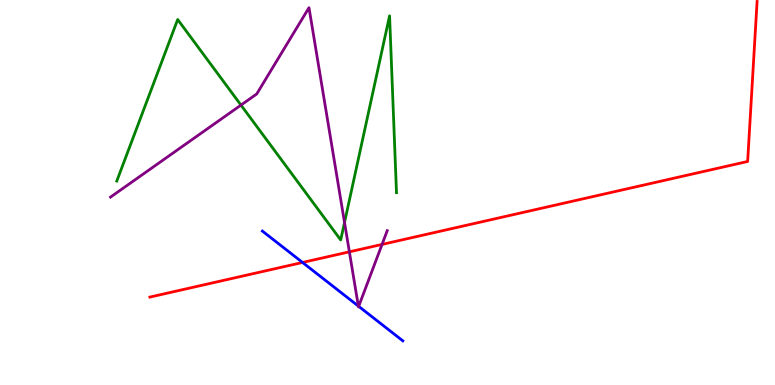[{'lines': ['blue', 'red'], 'intersections': [{'x': 3.9, 'y': 3.18}]}, {'lines': ['green', 'red'], 'intersections': []}, {'lines': ['purple', 'red'], 'intersections': [{'x': 4.51, 'y': 3.46}, {'x': 4.93, 'y': 3.65}]}, {'lines': ['blue', 'green'], 'intersections': []}, {'lines': ['blue', 'purple'], 'intersections': [{'x': 4.62, 'y': 2.05}, {'x': 4.63, 'y': 2.04}]}, {'lines': ['green', 'purple'], 'intersections': [{'x': 3.11, 'y': 7.27}, {'x': 4.45, 'y': 4.22}]}]